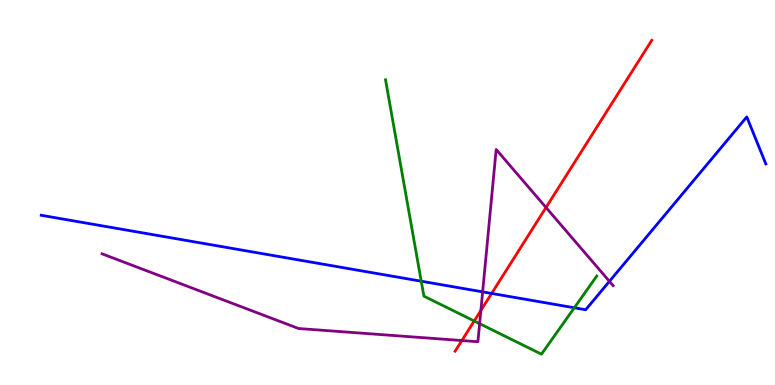[{'lines': ['blue', 'red'], 'intersections': [{'x': 6.34, 'y': 2.38}]}, {'lines': ['green', 'red'], 'intersections': [{'x': 6.12, 'y': 1.66}]}, {'lines': ['purple', 'red'], 'intersections': [{'x': 5.96, 'y': 1.15}, {'x': 6.2, 'y': 1.94}, {'x': 7.05, 'y': 4.61}]}, {'lines': ['blue', 'green'], 'intersections': [{'x': 5.44, 'y': 2.7}, {'x': 7.41, 'y': 2.01}]}, {'lines': ['blue', 'purple'], 'intersections': [{'x': 6.23, 'y': 2.42}, {'x': 7.86, 'y': 2.69}]}, {'lines': ['green', 'purple'], 'intersections': [{'x': 6.19, 'y': 1.59}]}]